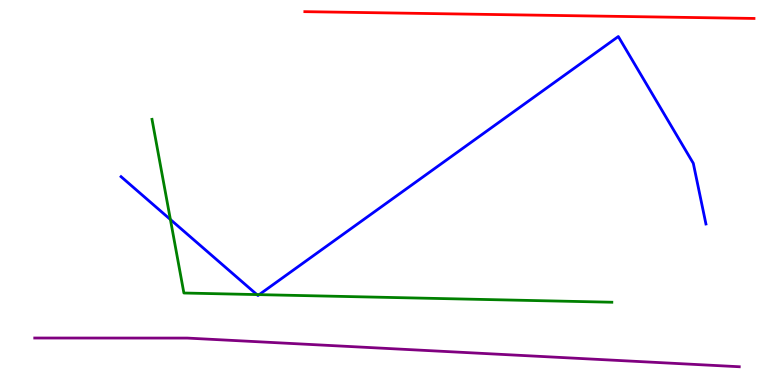[{'lines': ['blue', 'red'], 'intersections': []}, {'lines': ['green', 'red'], 'intersections': []}, {'lines': ['purple', 'red'], 'intersections': []}, {'lines': ['blue', 'green'], 'intersections': [{'x': 2.2, 'y': 4.3}, {'x': 3.31, 'y': 2.35}, {'x': 3.34, 'y': 2.35}]}, {'lines': ['blue', 'purple'], 'intersections': []}, {'lines': ['green', 'purple'], 'intersections': []}]